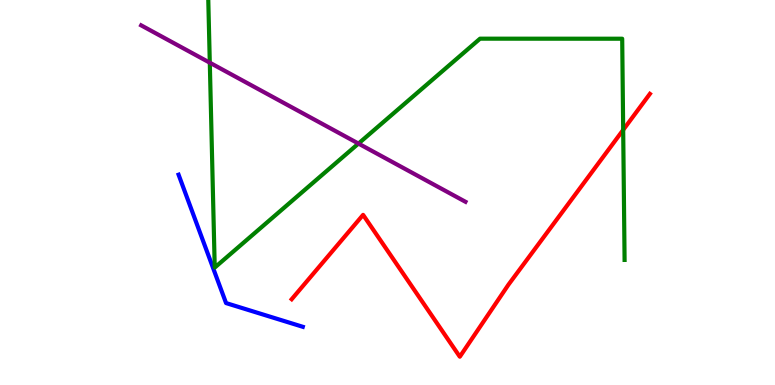[{'lines': ['blue', 'red'], 'intersections': []}, {'lines': ['green', 'red'], 'intersections': [{'x': 8.04, 'y': 6.63}]}, {'lines': ['purple', 'red'], 'intersections': []}, {'lines': ['blue', 'green'], 'intersections': []}, {'lines': ['blue', 'purple'], 'intersections': []}, {'lines': ['green', 'purple'], 'intersections': [{'x': 2.71, 'y': 8.37}, {'x': 4.63, 'y': 6.27}]}]